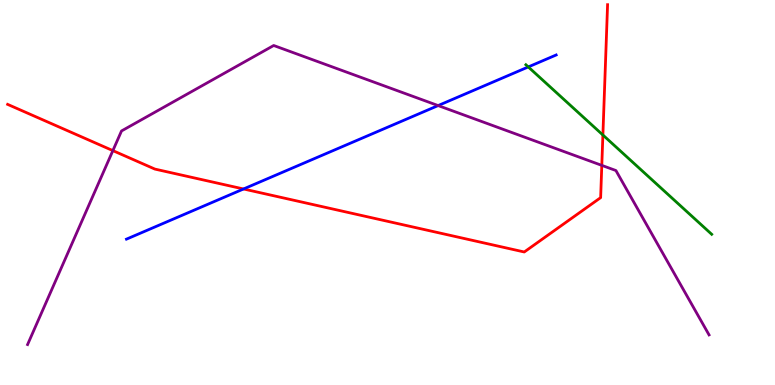[{'lines': ['blue', 'red'], 'intersections': [{'x': 3.14, 'y': 5.09}]}, {'lines': ['green', 'red'], 'intersections': [{'x': 7.78, 'y': 6.49}]}, {'lines': ['purple', 'red'], 'intersections': [{'x': 1.46, 'y': 6.09}, {'x': 7.77, 'y': 5.7}]}, {'lines': ['blue', 'green'], 'intersections': [{'x': 6.82, 'y': 8.26}]}, {'lines': ['blue', 'purple'], 'intersections': [{'x': 5.65, 'y': 7.26}]}, {'lines': ['green', 'purple'], 'intersections': []}]